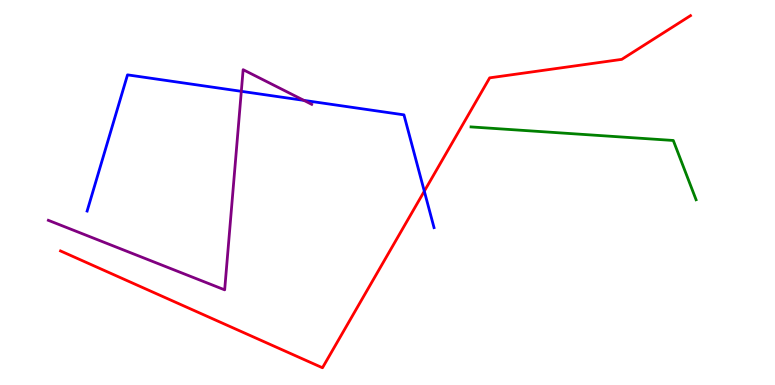[{'lines': ['blue', 'red'], 'intersections': [{'x': 5.47, 'y': 5.03}]}, {'lines': ['green', 'red'], 'intersections': []}, {'lines': ['purple', 'red'], 'intersections': []}, {'lines': ['blue', 'green'], 'intersections': []}, {'lines': ['blue', 'purple'], 'intersections': [{'x': 3.11, 'y': 7.63}, {'x': 3.92, 'y': 7.39}]}, {'lines': ['green', 'purple'], 'intersections': []}]